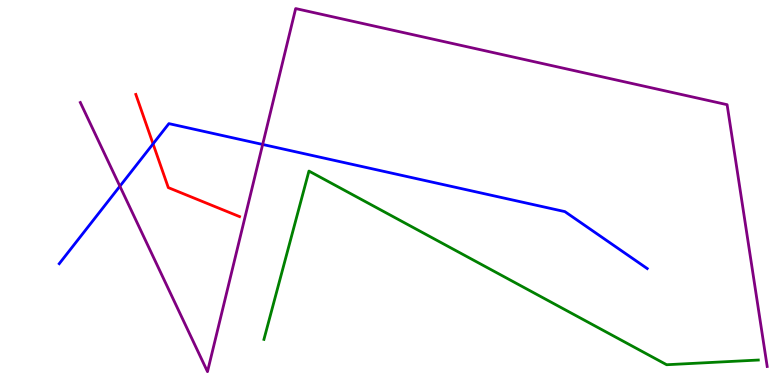[{'lines': ['blue', 'red'], 'intersections': [{'x': 1.97, 'y': 6.26}]}, {'lines': ['green', 'red'], 'intersections': []}, {'lines': ['purple', 'red'], 'intersections': []}, {'lines': ['blue', 'green'], 'intersections': []}, {'lines': ['blue', 'purple'], 'intersections': [{'x': 1.55, 'y': 5.16}, {'x': 3.39, 'y': 6.25}]}, {'lines': ['green', 'purple'], 'intersections': []}]